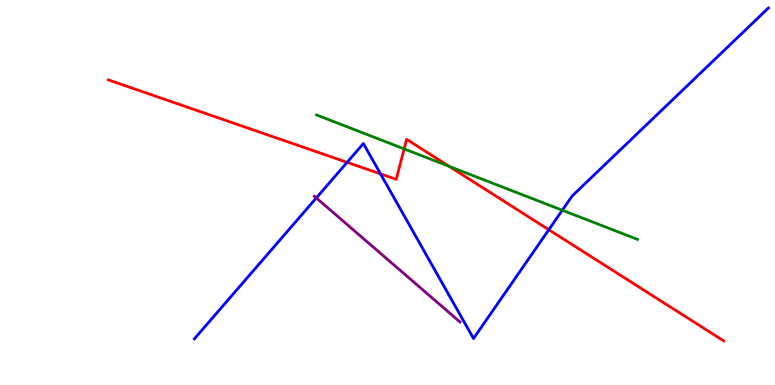[{'lines': ['blue', 'red'], 'intersections': [{'x': 4.48, 'y': 5.78}, {'x': 4.91, 'y': 5.48}, {'x': 7.08, 'y': 4.03}]}, {'lines': ['green', 'red'], 'intersections': [{'x': 5.21, 'y': 6.13}, {'x': 5.79, 'y': 5.68}]}, {'lines': ['purple', 'red'], 'intersections': []}, {'lines': ['blue', 'green'], 'intersections': [{'x': 7.26, 'y': 4.54}]}, {'lines': ['blue', 'purple'], 'intersections': [{'x': 4.08, 'y': 4.86}]}, {'lines': ['green', 'purple'], 'intersections': []}]